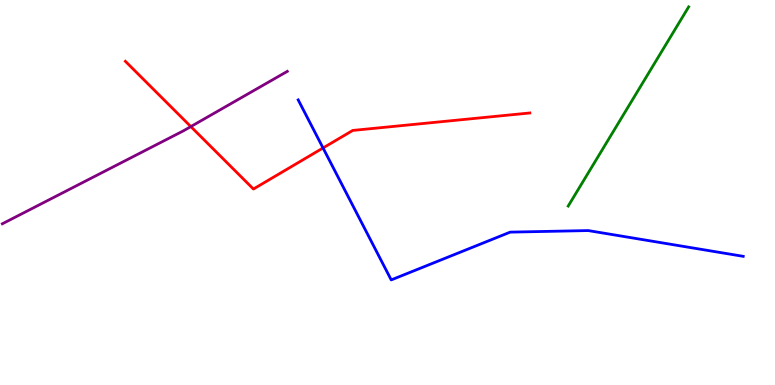[{'lines': ['blue', 'red'], 'intersections': [{'x': 4.17, 'y': 6.16}]}, {'lines': ['green', 'red'], 'intersections': []}, {'lines': ['purple', 'red'], 'intersections': [{'x': 2.46, 'y': 6.71}]}, {'lines': ['blue', 'green'], 'intersections': []}, {'lines': ['blue', 'purple'], 'intersections': []}, {'lines': ['green', 'purple'], 'intersections': []}]